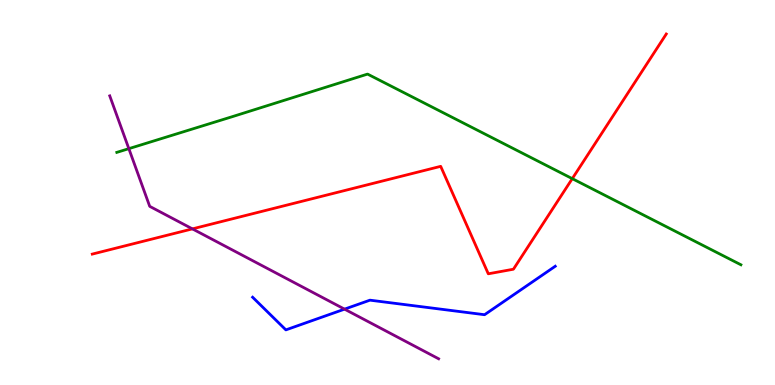[{'lines': ['blue', 'red'], 'intersections': []}, {'lines': ['green', 'red'], 'intersections': [{'x': 7.38, 'y': 5.36}]}, {'lines': ['purple', 'red'], 'intersections': [{'x': 2.48, 'y': 4.06}]}, {'lines': ['blue', 'green'], 'intersections': []}, {'lines': ['blue', 'purple'], 'intersections': [{'x': 4.45, 'y': 1.97}]}, {'lines': ['green', 'purple'], 'intersections': [{'x': 1.66, 'y': 6.14}]}]